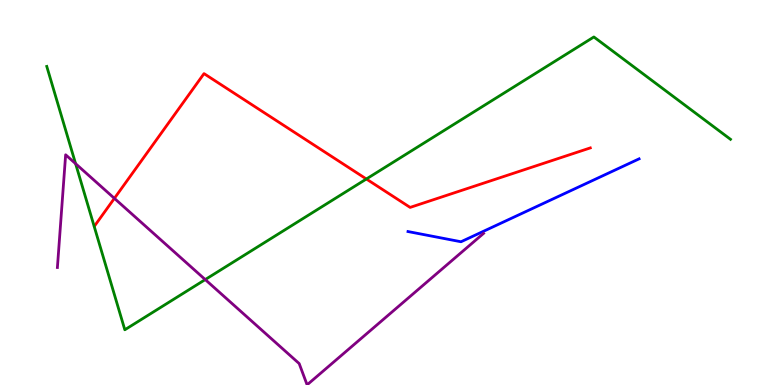[{'lines': ['blue', 'red'], 'intersections': []}, {'lines': ['green', 'red'], 'intersections': [{'x': 4.73, 'y': 5.35}]}, {'lines': ['purple', 'red'], 'intersections': [{'x': 1.48, 'y': 4.85}]}, {'lines': ['blue', 'green'], 'intersections': []}, {'lines': ['blue', 'purple'], 'intersections': []}, {'lines': ['green', 'purple'], 'intersections': [{'x': 0.975, 'y': 5.75}, {'x': 2.65, 'y': 2.74}]}]